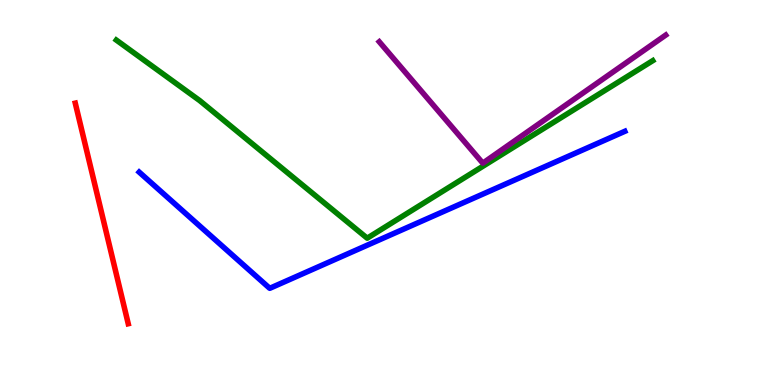[{'lines': ['blue', 'red'], 'intersections': []}, {'lines': ['green', 'red'], 'intersections': []}, {'lines': ['purple', 'red'], 'intersections': []}, {'lines': ['blue', 'green'], 'intersections': []}, {'lines': ['blue', 'purple'], 'intersections': []}, {'lines': ['green', 'purple'], 'intersections': []}]